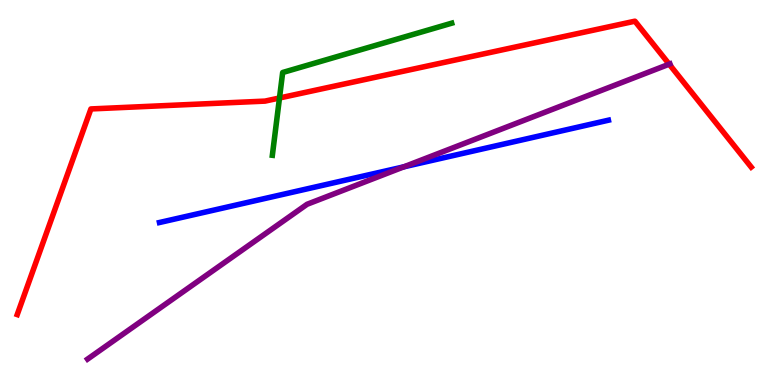[{'lines': ['blue', 'red'], 'intersections': []}, {'lines': ['green', 'red'], 'intersections': [{'x': 3.61, 'y': 7.45}]}, {'lines': ['purple', 'red'], 'intersections': [{'x': 8.63, 'y': 8.33}]}, {'lines': ['blue', 'green'], 'intersections': []}, {'lines': ['blue', 'purple'], 'intersections': [{'x': 5.21, 'y': 5.67}]}, {'lines': ['green', 'purple'], 'intersections': []}]